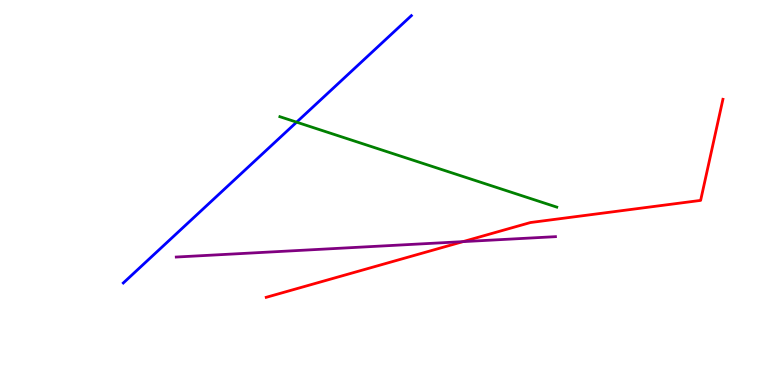[{'lines': ['blue', 'red'], 'intersections': []}, {'lines': ['green', 'red'], 'intersections': []}, {'lines': ['purple', 'red'], 'intersections': [{'x': 5.97, 'y': 3.72}]}, {'lines': ['blue', 'green'], 'intersections': [{'x': 3.83, 'y': 6.83}]}, {'lines': ['blue', 'purple'], 'intersections': []}, {'lines': ['green', 'purple'], 'intersections': []}]